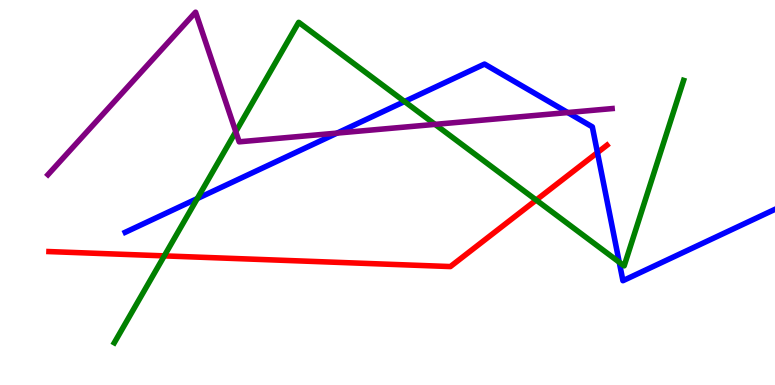[{'lines': ['blue', 'red'], 'intersections': [{'x': 7.71, 'y': 6.04}]}, {'lines': ['green', 'red'], 'intersections': [{'x': 2.12, 'y': 3.35}, {'x': 6.92, 'y': 4.8}]}, {'lines': ['purple', 'red'], 'intersections': []}, {'lines': ['blue', 'green'], 'intersections': [{'x': 2.55, 'y': 4.84}, {'x': 5.22, 'y': 7.36}, {'x': 7.99, 'y': 3.19}]}, {'lines': ['blue', 'purple'], 'intersections': [{'x': 4.35, 'y': 6.54}, {'x': 7.33, 'y': 7.08}]}, {'lines': ['green', 'purple'], 'intersections': [{'x': 3.04, 'y': 6.58}, {'x': 5.61, 'y': 6.77}]}]